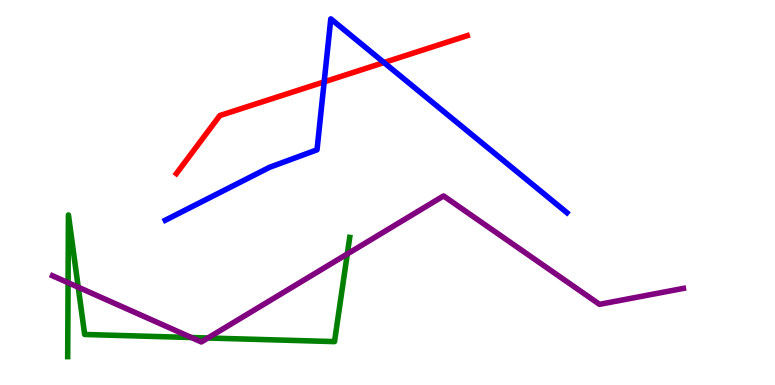[{'lines': ['blue', 'red'], 'intersections': [{'x': 4.18, 'y': 7.87}, {'x': 4.95, 'y': 8.38}]}, {'lines': ['green', 'red'], 'intersections': []}, {'lines': ['purple', 'red'], 'intersections': []}, {'lines': ['blue', 'green'], 'intersections': []}, {'lines': ['blue', 'purple'], 'intersections': []}, {'lines': ['green', 'purple'], 'intersections': [{'x': 0.878, 'y': 2.66}, {'x': 1.01, 'y': 2.54}, {'x': 2.47, 'y': 1.23}, {'x': 2.68, 'y': 1.22}, {'x': 4.48, 'y': 3.4}]}]